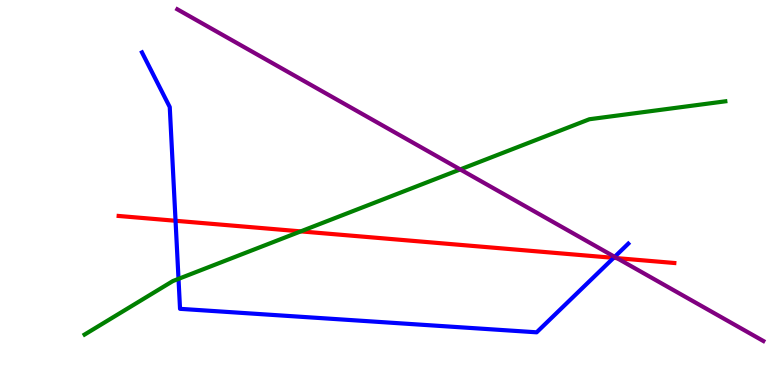[{'lines': ['blue', 'red'], 'intersections': [{'x': 2.27, 'y': 4.27}, {'x': 7.92, 'y': 3.3}]}, {'lines': ['green', 'red'], 'intersections': [{'x': 3.88, 'y': 3.99}]}, {'lines': ['purple', 'red'], 'intersections': [{'x': 7.96, 'y': 3.3}]}, {'lines': ['blue', 'green'], 'intersections': [{'x': 2.3, 'y': 2.76}]}, {'lines': ['blue', 'purple'], 'intersections': [{'x': 7.93, 'y': 3.33}]}, {'lines': ['green', 'purple'], 'intersections': [{'x': 5.94, 'y': 5.6}]}]